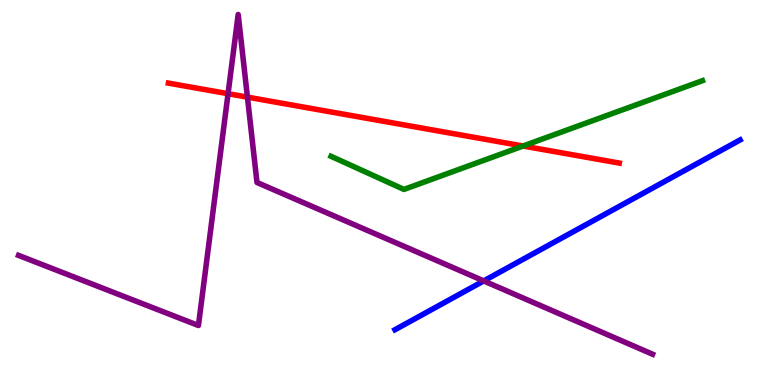[{'lines': ['blue', 'red'], 'intersections': []}, {'lines': ['green', 'red'], 'intersections': [{'x': 6.75, 'y': 6.21}]}, {'lines': ['purple', 'red'], 'intersections': [{'x': 2.94, 'y': 7.57}, {'x': 3.19, 'y': 7.48}]}, {'lines': ['blue', 'green'], 'intersections': []}, {'lines': ['blue', 'purple'], 'intersections': [{'x': 6.24, 'y': 2.7}]}, {'lines': ['green', 'purple'], 'intersections': []}]